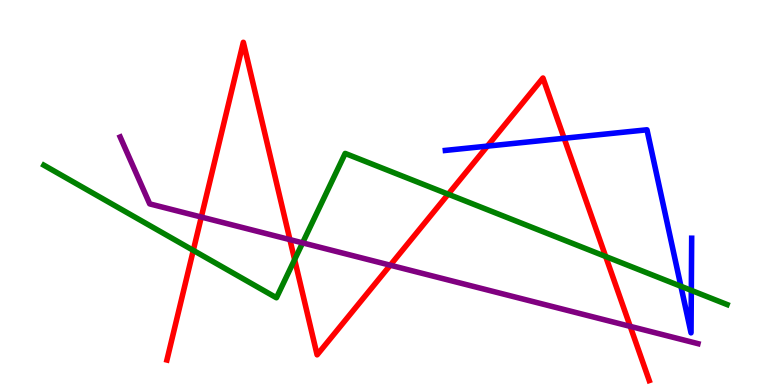[{'lines': ['blue', 'red'], 'intersections': [{'x': 6.29, 'y': 6.2}, {'x': 7.28, 'y': 6.41}]}, {'lines': ['green', 'red'], 'intersections': [{'x': 2.49, 'y': 3.5}, {'x': 3.8, 'y': 3.26}, {'x': 5.78, 'y': 4.96}, {'x': 7.82, 'y': 3.34}]}, {'lines': ['purple', 'red'], 'intersections': [{'x': 2.6, 'y': 4.36}, {'x': 3.74, 'y': 3.78}, {'x': 5.04, 'y': 3.11}, {'x': 8.13, 'y': 1.52}]}, {'lines': ['blue', 'green'], 'intersections': [{'x': 8.79, 'y': 2.56}, {'x': 8.92, 'y': 2.46}]}, {'lines': ['blue', 'purple'], 'intersections': []}, {'lines': ['green', 'purple'], 'intersections': [{'x': 3.9, 'y': 3.69}]}]